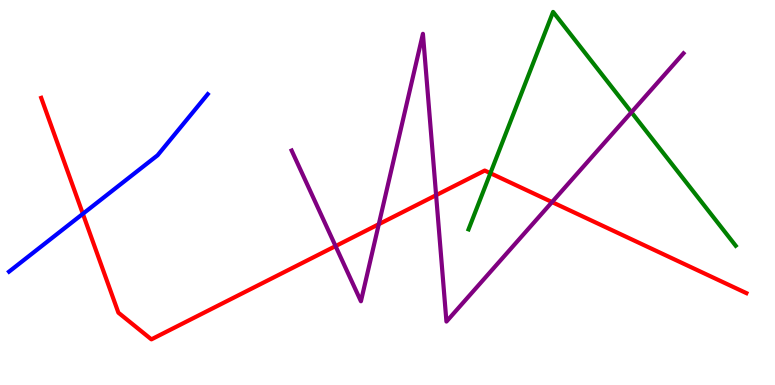[{'lines': ['blue', 'red'], 'intersections': [{'x': 1.07, 'y': 4.45}]}, {'lines': ['green', 'red'], 'intersections': [{'x': 6.33, 'y': 5.5}]}, {'lines': ['purple', 'red'], 'intersections': [{'x': 4.33, 'y': 3.61}, {'x': 4.89, 'y': 4.18}, {'x': 5.63, 'y': 4.93}, {'x': 7.12, 'y': 4.75}]}, {'lines': ['blue', 'green'], 'intersections': []}, {'lines': ['blue', 'purple'], 'intersections': []}, {'lines': ['green', 'purple'], 'intersections': [{'x': 8.15, 'y': 7.08}]}]